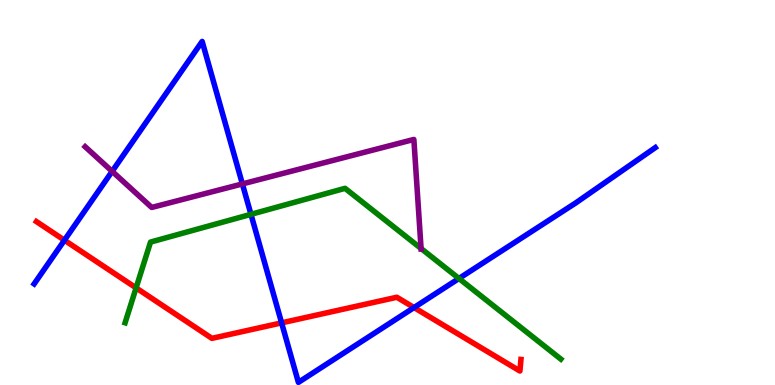[{'lines': ['blue', 'red'], 'intersections': [{'x': 0.831, 'y': 3.76}, {'x': 3.63, 'y': 1.61}, {'x': 5.34, 'y': 2.01}]}, {'lines': ['green', 'red'], 'intersections': [{'x': 1.76, 'y': 2.52}]}, {'lines': ['purple', 'red'], 'intersections': []}, {'lines': ['blue', 'green'], 'intersections': [{'x': 3.24, 'y': 4.43}, {'x': 5.92, 'y': 2.77}]}, {'lines': ['blue', 'purple'], 'intersections': [{'x': 1.45, 'y': 5.55}, {'x': 3.13, 'y': 5.22}]}, {'lines': ['green', 'purple'], 'intersections': [{'x': 5.43, 'y': 3.55}]}]